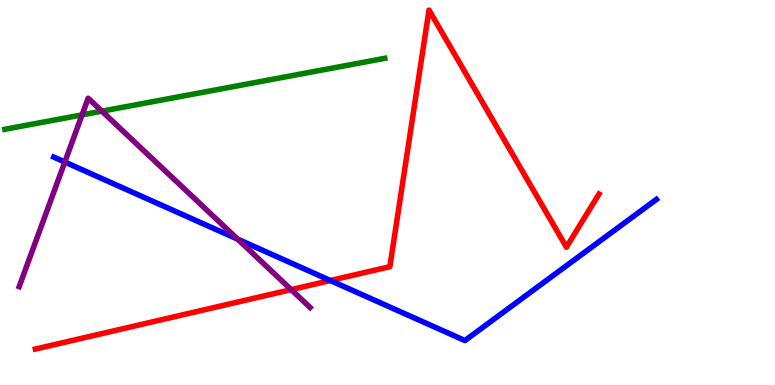[{'lines': ['blue', 'red'], 'intersections': [{'x': 4.26, 'y': 2.71}]}, {'lines': ['green', 'red'], 'intersections': []}, {'lines': ['purple', 'red'], 'intersections': [{'x': 3.76, 'y': 2.48}]}, {'lines': ['blue', 'green'], 'intersections': []}, {'lines': ['blue', 'purple'], 'intersections': [{'x': 0.836, 'y': 5.79}, {'x': 3.07, 'y': 3.79}]}, {'lines': ['green', 'purple'], 'intersections': [{'x': 1.06, 'y': 7.02}, {'x': 1.31, 'y': 7.11}]}]